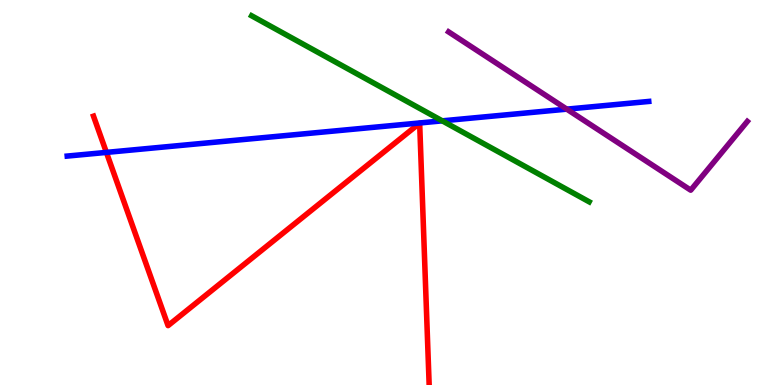[{'lines': ['blue', 'red'], 'intersections': [{'x': 1.37, 'y': 6.04}]}, {'lines': ['green', 'red'], 'intersections': []}, {'lines': ['purple', 'red'], 'intersections': []}, {'lines': ['blue', 'green'], 'intersections': [{'x': 5.71, 'y': 6.86}]}, {'lines': ['blue', 'purple'], 'intersections': [{'x': 7.31, 'y': 7.16}]}, {'lines': ['green', 'purple'], 'intersections': []}]